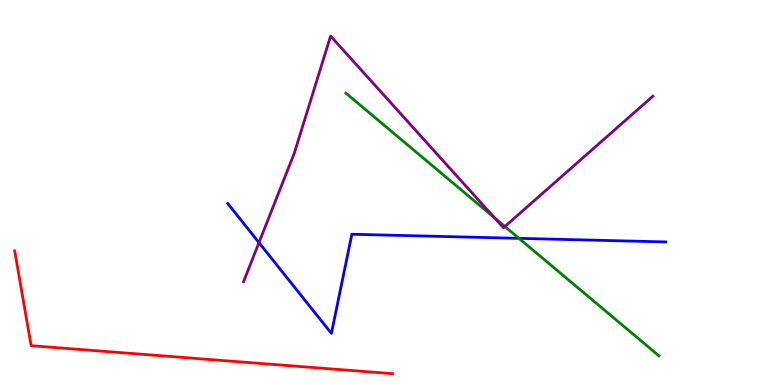[{'lines': ['blue', 'red'], 'intersections': []}, {'lines': ['green', 'red'], 'intersections': []}, {'lines': ['purple', 'red'], 'intersections': []}, {'lines': ['blue', 'green'], 'intersections': [{'x': 6.7, 'y': 3.81}]}, {'lines': ['blue', 'purple'], 'intersections': [{'x': 3.34, 'y': 3.7}]}, {'lines': ['green', 'purple'], 'intersections': [{'x': 6.38, 'y': 4.34}, {'x': 6.51, 'y': 4.12}]}]